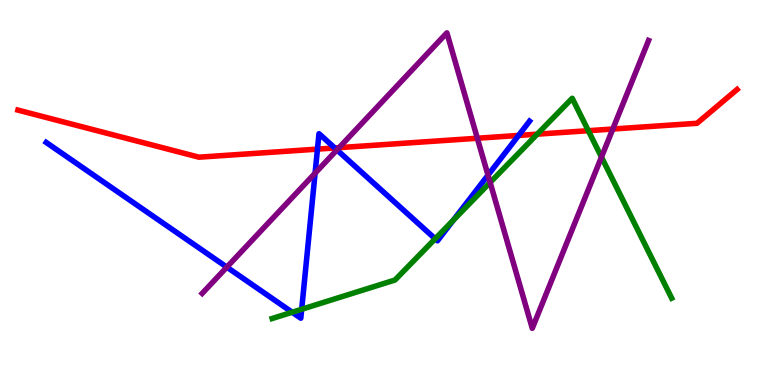[{'lines': ['blue', 'red'], 'intersections': [{'x': 4.1, 'y': 6.13}, {'x': 4.32, 'y': 6.16}, {'x': 6.69, 'y': 6.48}]}, {'lines': ['green', 'red'], 'intersections': [{'x': 6.93, 'y': 6.52}, {'x': 7.59, 'y': 6.61}]}, {'lines': ['purple', 'red'], 'intersections': [{'x': 4.38, 'y': 6.16}, {'x': 6.16, 'y': 6.41}, {'x': 7.91, 'y': 6.65}]}, {'lines': ['blue', 'green'], 'intersections': [{'x': 3.77, 'y': 1.89}, {'x': 3.89, 'y': 1.97}, {'x': 5.62, 'y': 3.8}, {'x': 5.85, 'y': 4.28}]}, {'lines': ['blue', 'purple'], 'intersections': [{'x': 2.93, 'y': 3.06}, {'x': 4.07, 'y': 5.5}, {'x': 4.35, 'y': 6.11}, {'x': 6.3, 'y': 5.45}]}, {'lines': ['green', 'purple'], 'intersections': [{'x': 6.32, 'y': 5.26}, {'x': 7.76, 'y': 5.92}]}]